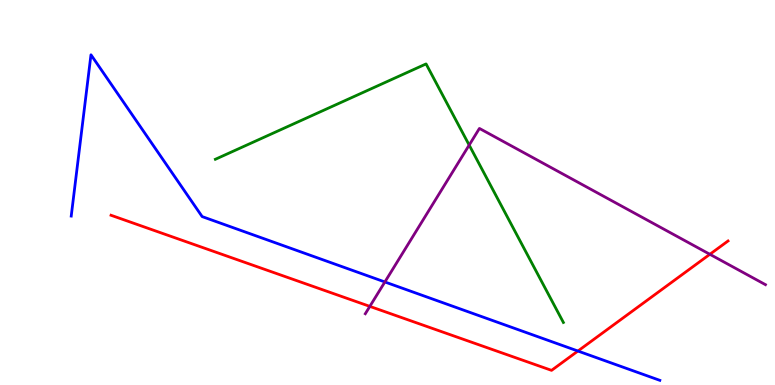[{'lines': ['blue', 'red'], 'intersections': [{'x': 7.46, 'y': 0.882}]}, {'lines': ['green', 'red'], 'intersections': []}, {'lines': ['purple', 'red'], 'intersections': [{'x': 4.77, 'y': 2.04}, {'x': 9.16, 'y': 3.39}]}, {'lines': ['blue', 'green'], 'intersections': []}, {'lines': ['blue', 'purple'], 'intersections': [{'x': 4.97, 'y': 2.68}]}, {'lines': ['green', 'purple'], 'intersections': [{'x': 6.05, 'y': 6.23}]}]